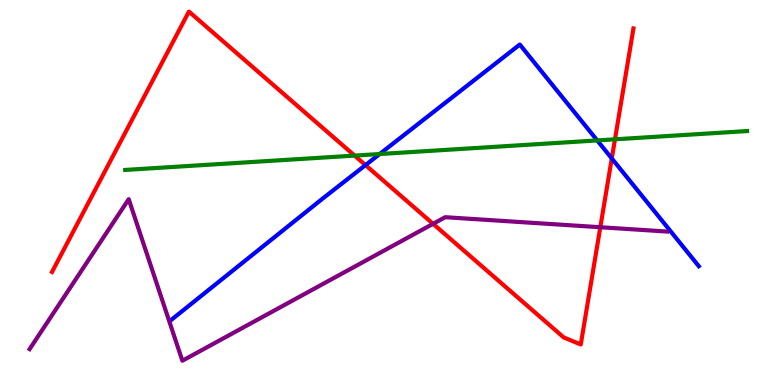[{'lines': ['blue', 'red'], 'intersections': [{'x': 4.72, 'y': 5.71}, {'x': 7.89, 'y': 5.88}]}, {'lines': ['green', 'red'], 'intersections': [{'x': 4.58, 'y': 5.96}, {'x': 7.94, 'y': 6.38}]}, {'lines': ['purple', 'red'], 'intersections': [{'x': 5.59, 'y': 4.19}, {'x': 7.75, 'y': 4.1}]}, {'lines': ['blue', 'green'], 'intersections': [{'x': 4.9, 'y': 6.0}, {'x': 7.71, 'y': 6.35}]}, {'lines': ['blue', 'purple'], 'intersections': []}, {'lines': ['green', 'purple'], 'intersections': []}]